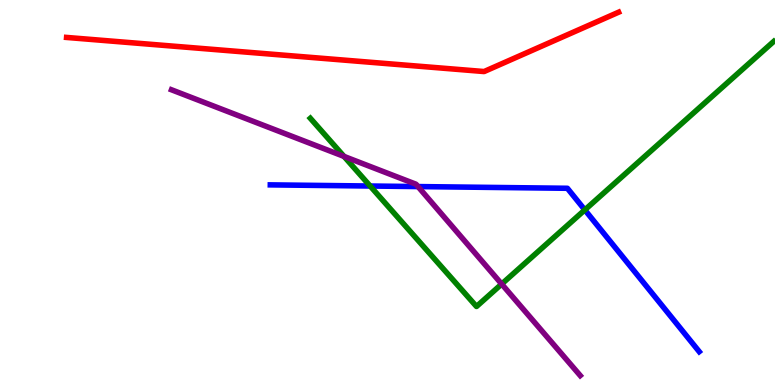[{'lines': ['blue', 'red'], 'intersections': []}, {'lines': ['green', 'red'], 'intersections': []}, {'lines': ['purple', 'red'], 'intersections': []}, {'lines': ['blue', 'green'], 'intersections': [{'x': 4.78, 'y': 5.17}, {'x': 7.55, 'y': 4.55}]}, {'lines': ['blue', 'purple'], 'intersections': [{'x': 5.39, 'y': 5.15}]}, {'lines': ['green', 'purple'], 'intersections': [{'x': 4.44, 'y': 5.94}, {'x': 6.47, 'y': 2.62}]}]